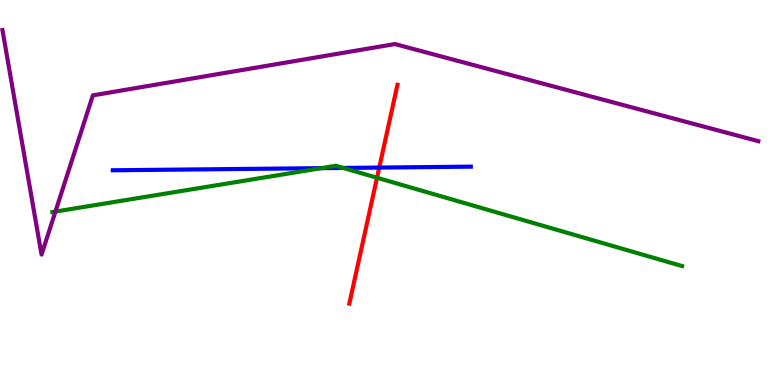[{'lines': ['blue', 'red'], 'intersections': [{'x': 4.89, 'y': 5.65}]}, {'lines': ['green', 'red'], 'intersections': [{'x': 4.86, 'y': 5.38}]}, {'lines': ['purple', 'red'], 'intersections': []}, {'lines': ['blue', 'green'], 'intersections': [{'x': 4.14, 'y': 5.63}, {'x': 4.43, 'y': 5.64}]}, {'lines': ['blue', 'purple'], 'intersections': []}, {'lines': ['green', 'purple'], 'intersections': [{'x': 0.715, 'y': 4.5}]}]